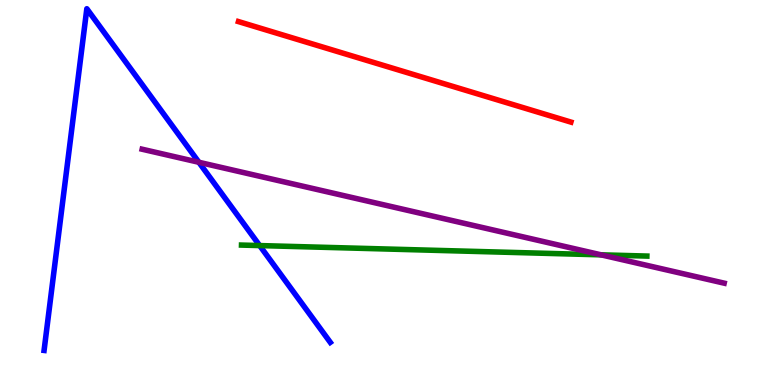[{'lines': ['blue', 'red'], 'intersections': []}, {'lines': ['green', 'red'], 'intersections': []}, {'lines': ['purple', 'red'], 'intersections': []}, {'lines': ['blue', 'green'], 'intersections': [{'x': 3.35, 'y': 3.62}]}, {'lines': ['blue', 'purple'], 'intersections': [{'x': 2.57, 'y': 5.78}]}, {'lines': ['green', 'purple'], 'intersections': [{'x': 7.76, 'y': 3.38}]}]